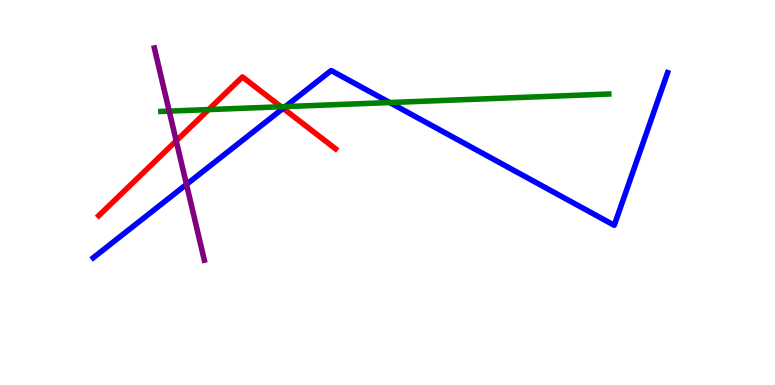[{'lines': ['blue', 'red'], 'intersections': [{'x': 3.65, 'y': 7.19}]}, {'lines': ['green', 'red'], 'intersections': [{'x': 2.69, 'y': 7.15}, {'x': 3.63, 'y': 7.23}]}, {'lines': ['purple', 'red'], 'intersections': [{'x': 2.27, 'y': 6.34}]}, {'lines': ['blue', 'green'], 'intersections': [{'x': 3.68, 'y': 7.23}, {'x': 5.03, 'y': 7.34}]}, {'lines': ['blue', 'purple'], 'intersections': [{'x': 2.41, 'y': 5.21}]}, {'lines': ['green', 'purple'], 'intersections': [{'x': 2.18, 'y': 7.11}]}]